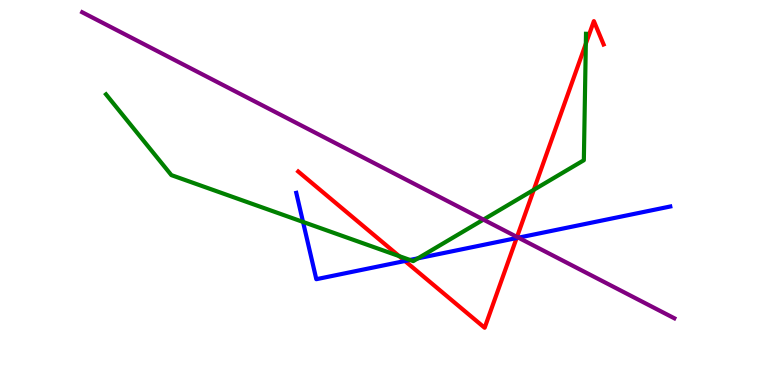[{'lines': ['blue', 'red'], 'intersections': [{'x': 5.23, 'y': 3.22}, {'x': 6.67, 'y': 3.82}]}, {'lines': ['green', 'red'], 'intersections': [{'x': 5.15, 'y': 3.35}, {'x': 6.89, 'y': 5.07}, {'x': 7.56, 'y': 8.86}]}, {'lines': ['purple', 'red'], 'intersections': [{'x': 6.67, 'y': 3.85}]}, {'lines': ['blue', 'green'], 'intersections': [{'x': 3.91, 'y': 4.24}, {'x': 5.29, 'y': 3.25}, {'x': 5.39, 'y': 3.29}]}, {'lines': ['blue', 'purple'], 'intersections': [{'x': 6.69, 'y': 3.83}]}, {'lines': ['green', 'purple'], 'intersections': [{'x': 6.24, 'y': 4.3}]}]